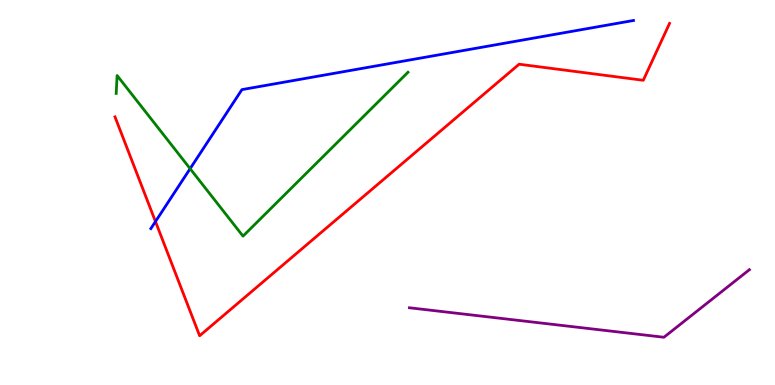[{'lines': ['blue', 'red'], 'intersections': [{'x': 2.01, 'y': 4.25}]}, {'lines': ['green', 'red'], 'intersections': []}, {'lines': ['purple', 'red'], 'intersections': []}, {'lines': ['blue', 'green'], 'intersections': [{'x': 2.45, 'y': 5.62}]}, {'lines': ['blue', 'purple'], 'intersections': []}, {'lines': ['green', 'purple'], 'intersections': []}]